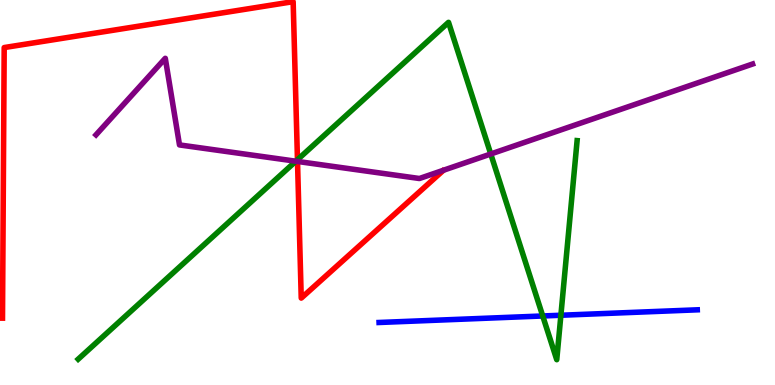[{'lines': ['blue', 'red'], 'intersections': []}, {'lines': ['green', 'red'], 'intersections': [{'x': 3.84, 'y': 5.85}]}, {'lines': ['purple', 'red'], 'intersections': [{'x': 3.84, 'y': 5.81}]}, {'lines': ['blue', 'green'], 'intersections': [{'x': 7.0, 'y': 1.79}, {'x': 7.24, 'y': 1.81}]}, {'lines': ['blue', 'purple'], 'intersections': []}, {'lines': ['green', 'purple'], 'intersections': [{'x': 3.82, 'y': 5.81}, {'x': 6.33, 'y': 6.0}]}]